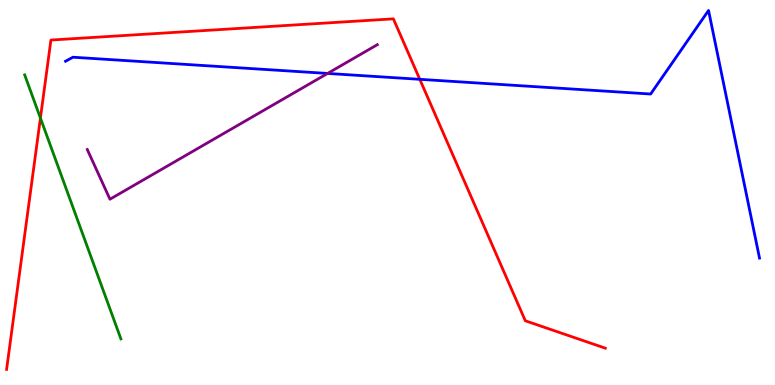[{'lines': ['blue', 'red'], 'intersections': [{'x': 5.42, 'y': 7.94}]}, {'lines': ['green', 'red'], 'intersections': [{'x': 0.522, 'y': 6.93}]}, {'lines': ['purple', 'red'], 'intersections': []}, {'lines': ['blue', 'green'], 'intersections': []}, {'lines': ['blue', 'purple'], 'intersections': [{'x': 4.23, 'y': 8.09}]}, {'lines': ['green', 'purple'], 'intersections': []}]